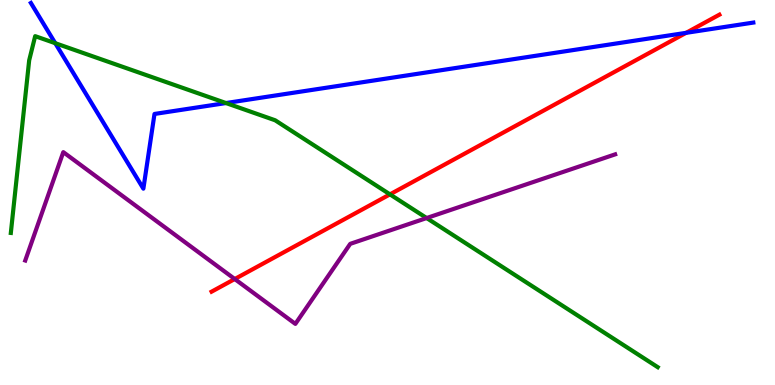[{'lines': ['blue', 'red'], 'intersections': [{'x': 8.85, 'y': 9.15}]}, {'lines': ['green', 'red'], 'intersections': [{'x': 5.03, 'y': 4.95}]}, {'lines': ['purple', 'red'], 'intersections': [{'x': 3.03, 'y': 2.75}]}, {'lines': ['blue', 'green'], 'intersections': [{'x': 0.713, 'y': 8.88}, {'x': 2.92, 'y': 7.32}]}, {'lines': ['blue', 'purple'], 'intersections': []}, {'lines': ['green', 'purple'], 'intersections': [{'x': 5.51, 'y': 4.34}]}]